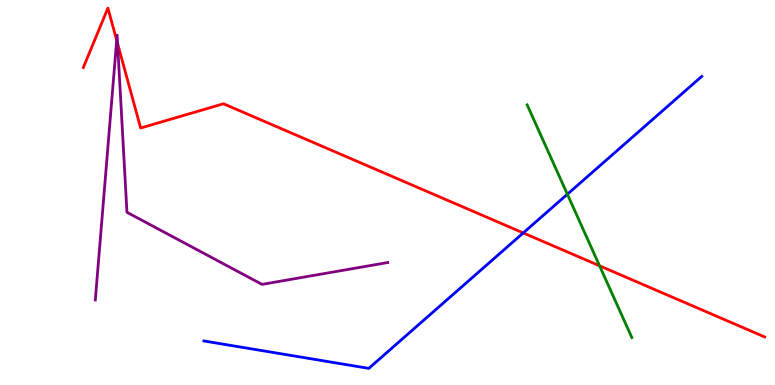[{'lines': ['blue', 'red'], 'intersections': [{'x': 6.75, 'y': 3.95}]}, {'lines': ['green', 'red'], 'intersections': [{'x': 7.74, 'y': 3.1}]}, {'lines': ['purple', 'red'], 'intersections': [{'x': 1.51, 'y': 8.95}, {'x': 1.52, 'y': 8.87}]}, {'lines': ['blue', 'green'], 'intersections': [{'x': 7.32, 'y': 4.95}]}, {'lines': ['blue', 'purple'], 'intersections': []}, {'lines': ['green', 'purple'], 'intersections': []}]